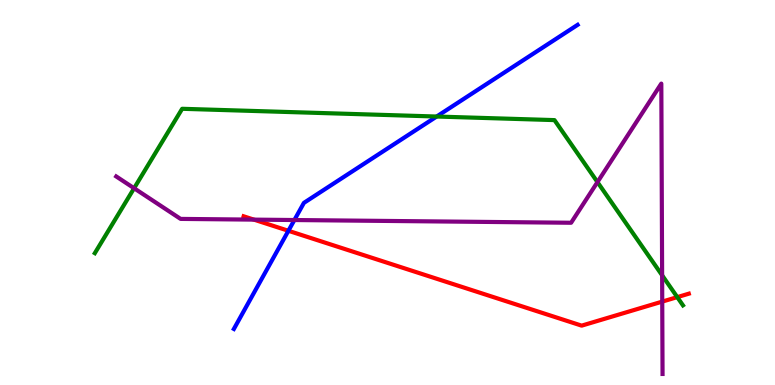[{'lines': ['blue', 'red'], 'intersections': [{'x': 3.72, 'y': 4.01}]}, {'lines': ['green', 'red'], 'intersections': [{'x': 8.74, 'y': 2.28}]}, {'lines': ['purple', 'red'], 'intersections': [{'x': 3.28, 'y': 4.3}, {'x': 8.55, 'y': 2.17}]}, {'lines': ['blue', 'green'], 'intersections': [{'x': 5.63, 'y': 6.97}]}, {'lines': ['blue', 'purple'], 'intersections': [{'x': 3.8, 'y': 4.29}]}, {'lines': ['green', 'purple'], 'intersections': [{'x': 1.73, 'y': 5.11}, {'x': 7.71, 'y': 5.27}, {'x': 8.54, 'y': 2.85}]}]